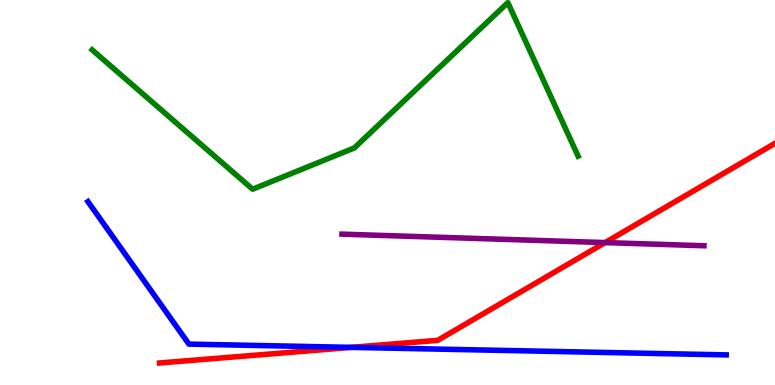[{'lines': ['blue', 'red'], 'intersections': [{'x': 4.53, 'y': 0.977}]}, {'lines': ['green', 'red'], 'intersections': []}, {'lines': ['purple', 'red'], 'intersections': [{'x': 7.81, 'y': 3.7}]}, {'lines': ['blue', 'green'], 'intersections': []}, {'lines': ['blue', 'purple'], 'intersections': []}, {'lines': ['green', 'purple'], 'intersections': []}]